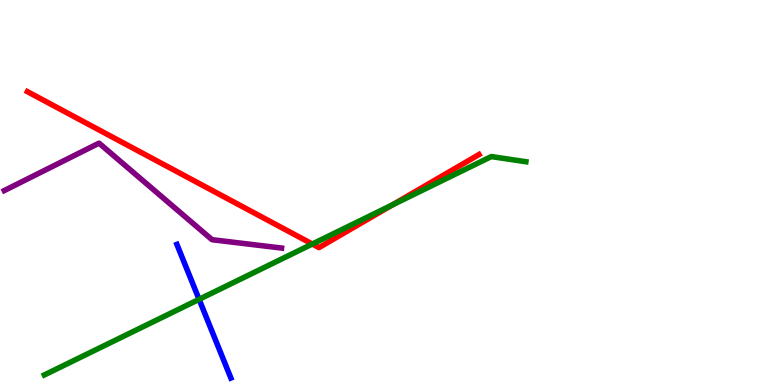[{'lines': ['blue', 'red'], 'intersections': []}, {'lines': ['green', 'red'], 'intersections': [{'x': 4.03, 'y': 3.66}, {'x': 5.06, 'y': 4.68}]}, {'lines': ['purple', 'red'], 'intersections': []}, {'lines': ['blue', 'green'], 'intersections': [{'x': 2.57, 'y': 2.23}]}, {'lines': ['blue', 'purple'], 'intersections': []}, {'lines': ['green', 'purple'], 'intersections': []}]